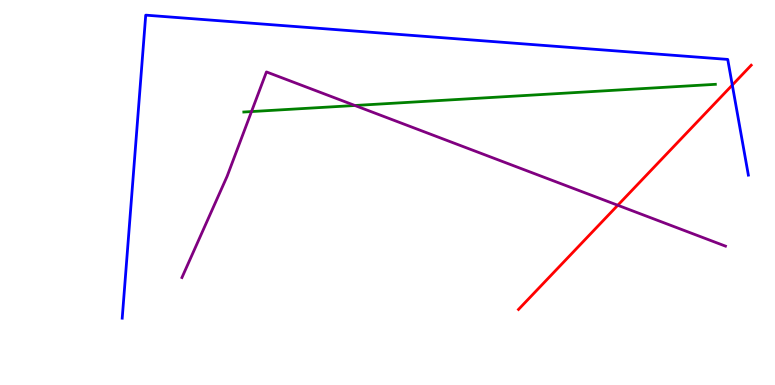[{'lines': ['blue', 'red'], 'intersections': [{'x': 9.45, 'y': 7.79}]}, {'lines': ['green', 'red'], 'intersections': []}, {'lines': ['purple', 'red'], 'intersections': [{'x': 7.97, 'y': 4.67}]}, {'lines': ['blue', 'green'], 'intersections': []}, {'lines': ['blue', 'purple'], 'intersections': []}, {'lines': ['green', 'purple'], 'intersections': [{'x': 3.25, 'y': 7.1}, {'x': 4.58, 'y': 7.26}]}]